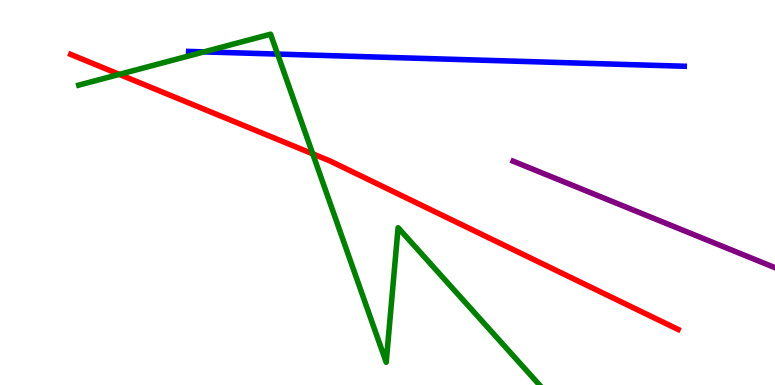[{'lines': ['blue', 'red'], 'intersections': []}, {'lines': ['green', 'red'], 'intersections': [{'x': 1.54, 'y': 8.07}, {'x': 4.04, 'y': 6.0}]}, {'lines': ['purple', 'red'], 'intersections': []}, {'lines': ['blue', 'green'], 'intersections': [{'x': 2.63, 'y': 8.65}, {'x': 3.58, 'y': 8.6}]}, {'lines': ['blue', 'purple'], 'intersections': []}, {'lines': ['green', 'purple'], 'intersections': []}]